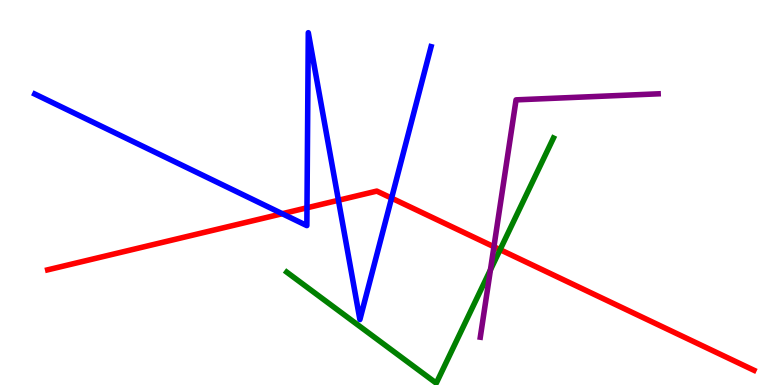[{'lines': ['blue', 'red'], 'intersections': [{'x': 3.64, 'y': 4.45}, {'x': 3.96, 'y': 4.6}, {'x': 4.37, 'y': 4.8}, {'x': 5.05, 'y': 4.85}]}, {'lines': ['green', 'red'], 'intersections': [{'x': 6.45, 'y': 3.52}]}, {'lines': ['purple', 'red'], 'intersections': [{'x': 6.37, 'y': 3.59}]}, {'lines': ['blue', 'green'], 'intersections': []}, {'lines': ['blue', 'purple'], 'intersections': []}, {'lines': ['green', 'purple'], 'intersections': [{'x': 6.33, 'y': 2.99}]}]